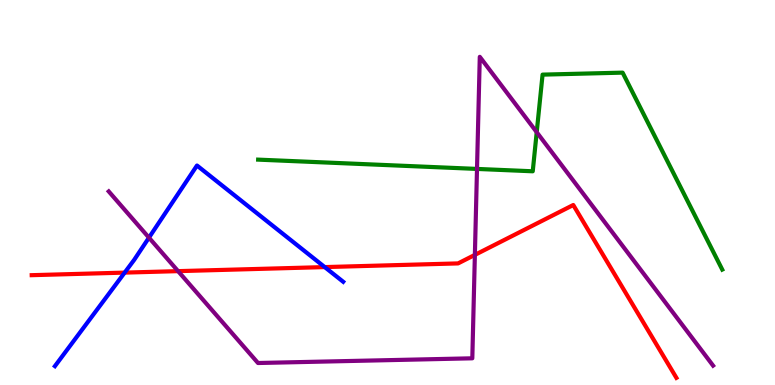[{'lines': ['blue', 'red'], 'intersections': [{'x': 1.61, 'y': 2.92}, {'x': 4.19, 'y': 3.06}]}, {'lines': ['green', 'red'], 'intersections': []}, {'lines': ['purple', 'red'], 'intersections': [{'x': 2.3, 'y': 2.96}, {'x': 6.13, 'y': 3.38}]}, {'lines': ['blue', 'green'], 'intersections': []}, {'lines': ['blue', 'purple'], 'intersections': [{'x': 1.92, 'y': 3.83}]}, {'lines': ['green', 'purple'], 'intersections': [{'x': 6.15, 'y': 5.61}, {'x': 6.93, 'y': 6.57}]}]